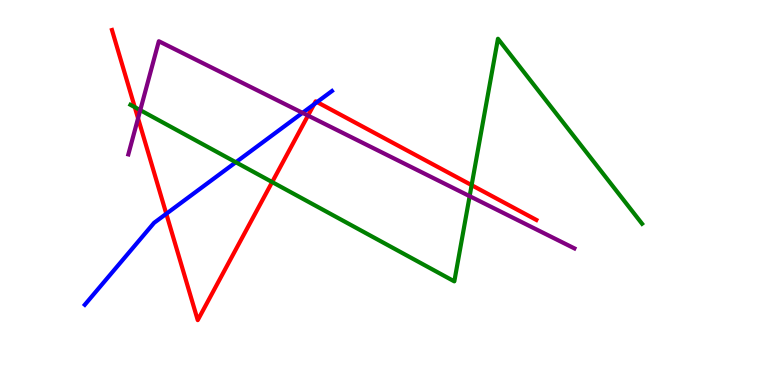[{'lines': ['blue', 'red'], 'intersections': [{'x': 2.15, 'y': 4.45}, {'x': 4.05, 'y': 7.29}, {'x': 4.09, 'y': 7.35}]}, {'lines': ['green', 'red'], 'intersections': [{'x': 1.74, 'y': 7.22}, {'x': 3.51, 'y': 5.27}, {'x': 6.09, 'y': 5.19}]}, {'lines': ['purple', 'red'], 'intersections': [{'x': 1.78, 'y': 6.93}, {'x': 3.97, 'y': 7.0}]}, {'lines': ['blue', 'green'], 'intersections': [{'x': 3.04, 'y': 5.79}]}, {'lines': ['blue', 'purple'], 'intersections': [{'x': 3.9, 'y': 7.07}]}, {'lines': ['green', 'purple'], 'intersections': [{'x': 1.81, 'y': 7.14}, {'x': 6.06, 'y': 4.91}]}]